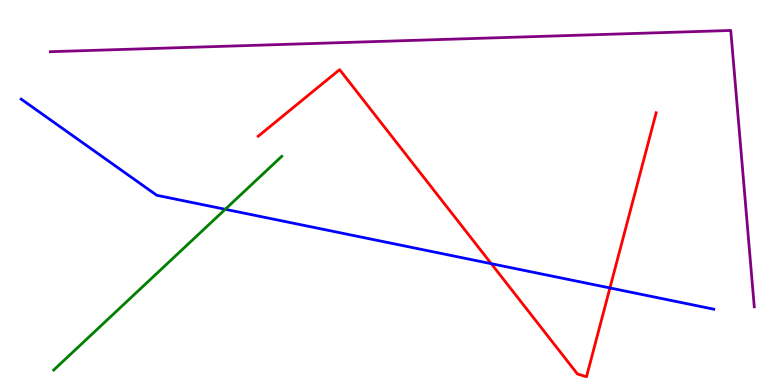[{'lines': ['blue', 'red'], 'intersections': [{'x': 6.34, 'y': 3.15}, {'x': 7.87, 'y': 2.52}]}, {'lines': ['green', 'red'], 'intersections': []}, {'lines': ['purple', 'red'], 'intersections': []}, {'lines': ['blue', 'green'], 'intersections': [{'x': 2.91, 'y': 4.56}]}, {'lines': ['blue', 'purple'], 'intersections': []}, {'lines': ['green', 'purple'], 'intersections': []}]